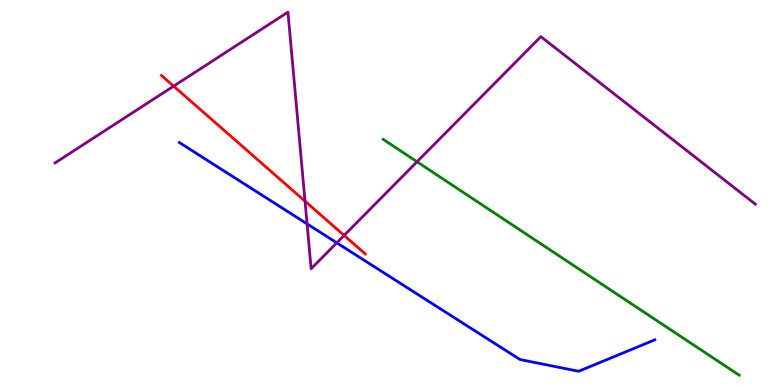[{'lines': ['blue', 'red'], 'intersections': []}, {'lines': ['green', 'red'], 'intersections': []}, {'lines': ['purple', 'red'], 'intersections': [{'x': 2.24, 'y': 7.76}, {'x': 3.94, 'y': 4.77}, {'x': 4.44, 'y': 3.89}]}, {'lines': ['blue', 'green'], 'intersections': []}, {'lines': ['blue', 'purple'], 'intersections': [{'x': 3.96, 'y': 4.18}, {'x': 4.35, 'y': 3.69}]}, {'lines': ['green', 'purple'], 'intersections': [{'x': 5.38, 'y': 5.8}]}]